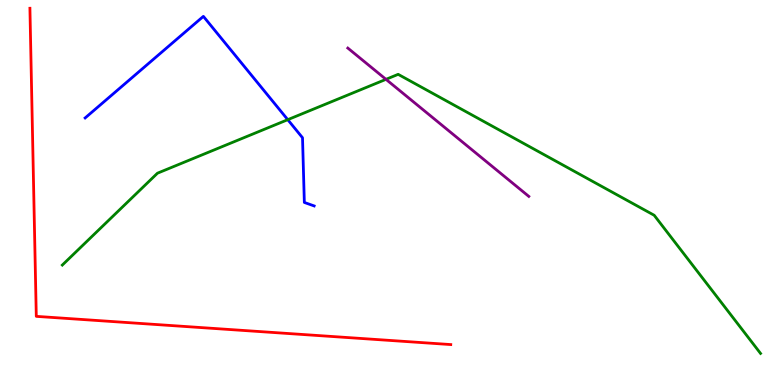[{'lines': ['blue', 'red'], 'intersections': []}, {'lines': ['green', 'red'], 'intersections': []}, {'lines': ['purple', 'red'], 'intersections': []}, {'lines': ['blue', 'green'], 'intersections': [{'x': 3.71, 'y': 6.89}]}, {'lines': ['blue', 'purple'], 'intersections': []}, {'lines': ['green', 'purple'], 'intersections': [{'x': 4.98, 'y': 7.94}]}]